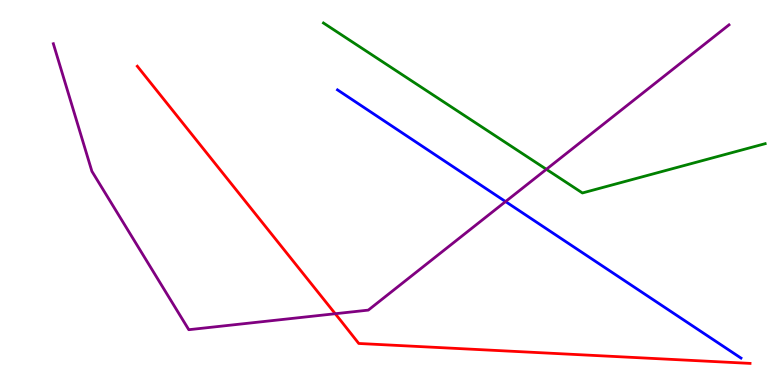[{'lines': ['blue', 'red'], 'intersections': []}, {'lines': ['green', 'red'], 'intersections': []}, {'lines': ['purple', 'red'], 'intersections': [{'x': 4.33, 'y': 1.85}]}, {'lines': ['blue', 'green'], 'intersections': []}, {'lines': ['blue', 'purple'], 'intersections': [{'x': 6.52, 'y': 4.76}]}, {'lines': ['green', 'purple'], 'intersections': [{'x': 7.05, 'y': 5.6}]}]